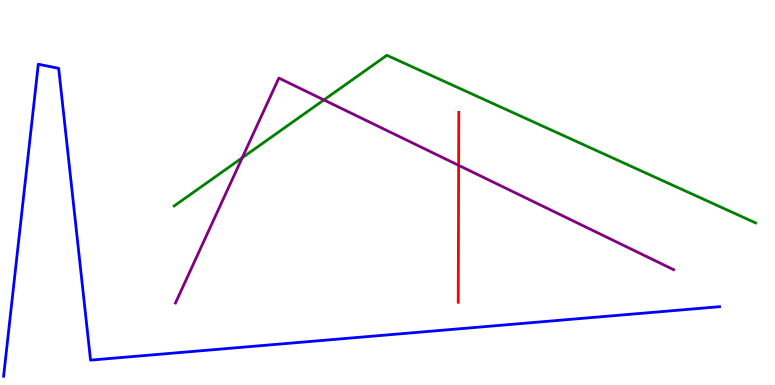[{'lines': ['blue', 'red'], 'intersections': []}, {'lines': ['green', 'red'], 'intersections': []}, {'lines': ['purple', 'red'], 'intersections': [{'x': 5.92, 'y': 5.71}]}, {'lines': ['blue', 'green'], 'intersections': []}, {'lines': ['blue', 'purple'], 'intersections': []}, {'lines': ['green', 'purple'], 'intersections': [{'x': 3.13, 'y': 5.9}, {'x': 4.18, 'y': 7.4}]}]